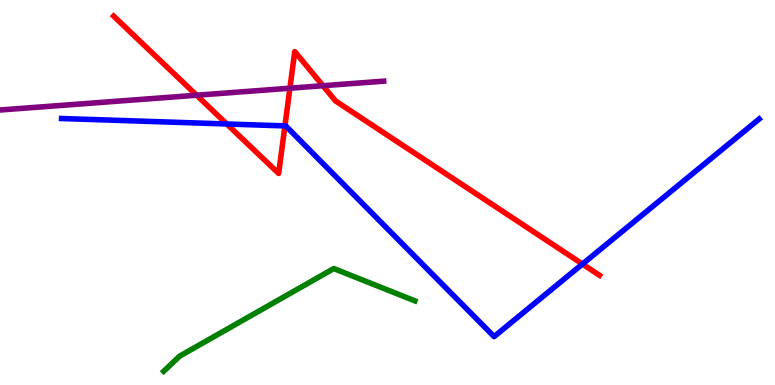[{'lines': ['blue', 'red'], 'intersections': [{'x': 2.93, 'y': 6.78}, {'x': 3.68, 'y': 6.73}, {'x': 7.52, 'y': 3.14}]}, {'lines': ['green', 'red'], 'intersections': []}, {'lines': ['purple', 'red'], 'intersections': [{'x': 2.54, 'y': 7.53}, {'x': 3.74, 'y': 7.71}, {'x': 4.17, 'y': 7.77}]}, {'lines': ['blue', 'green'], 'intersections': []}, {'lines': ['blue', 'purple'], 'intersections': []}, {'lines': ['green', 'purple'], 'intersections': []}]